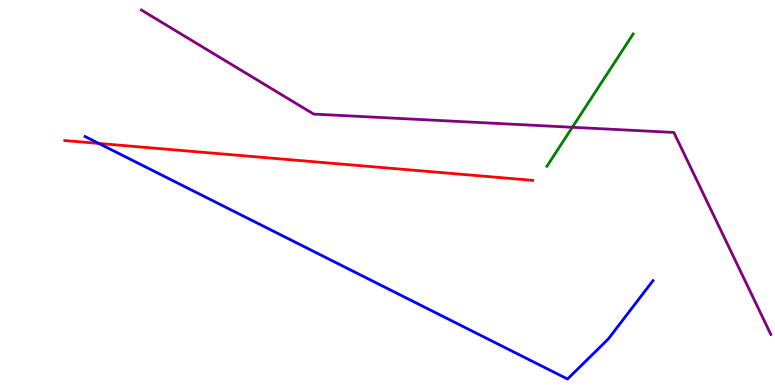[{'lines': ['blue', 'red'], 'intersections': [{'x': 1.27, 'y': 6.27}]}, {'lines': ['green', 'red'], 'intersections': []}, {'lines': ['purple', 'red'], 'intersections': []}, {'lines': ['blue', 'green'], 'intersections': []}, {'lines': ['blue', 'purple'], 'intersections': []}, {'lines': ['green', 'purple'], 'intersections': [{'x': 7.38, 'y': 6.69}]}]